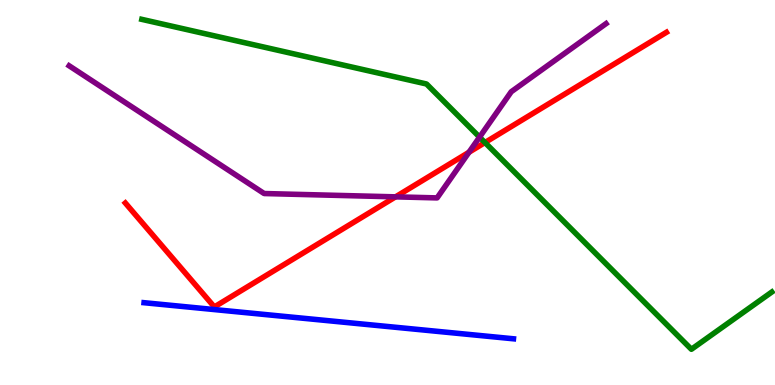[{'lines': ['blue', 'red'], 'intersections': []}, {'lines': ['green', 'red'], 'intersections': [{'x': 6.26, 'y': 6.3}]}, {'lines': ['purple', 'red'], 'intersections': [{'x': 5.1, 'y': 4.89}, {'x': 6.05, 'y': 6.05}]}, {'lines': ['blue', 'green'], 'intersections': []}, {'lines': ['blue', 'purple'], 'intersections': []}, {'lines': ['green', 'purple'], 'intersections': [{'x': 6.19, 'y': 6.44}]}]